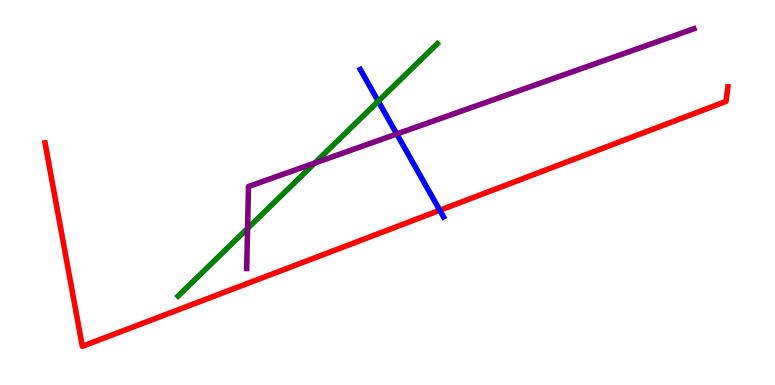[{'lines': ['blue', 'red'], 'intersections': [{'x': 5.67, 'y': 4.54}]}, {'lines': ['green', 'red'], 'intersections': []}, {'lines': ['purple', 'red'], 'intersections': []}, {'lines': ['blue', 'green'], 'intersections': [{'x': 4.88, 'y': 7.37}]}, {'lines': ['blue', 'purple'], 'intersections': [{'x': 5.12, 'y': 6.52}]}, {'lines': ['green', 'purple'], 'intersections': [{'x': 3.19, 'y': 4.07}, {'x': 4.06, 'y': 5.77}]}]